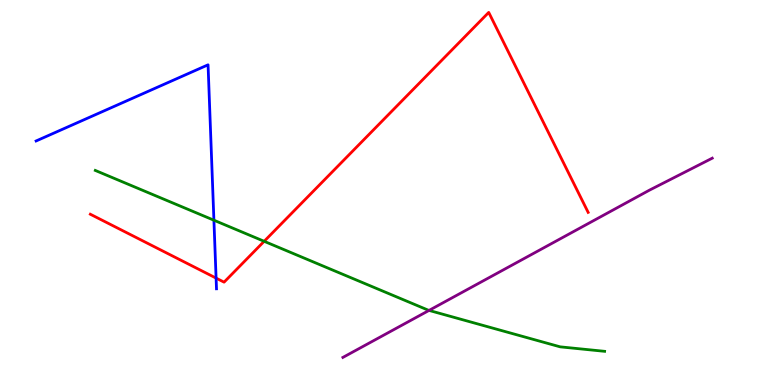[{'lines': ['blue', 'red'], 'intersections': [{'x': 2.79, 'y': 2.78}]}, {'lines': ['green', 'red'], 'intersections': [{'x': 3.41, 'y': 3.73}]}, {'lines': ['purple', 'red'], 'intersections': []}, {'lines': ['blue', 'green'], 'intersections': [{'x': 2.76, 'y': 4.28}]}, {'lines': ['blue', 'purple'], 'intersections': []}, {'lines': ['green', 'purple'], 'intersections': [{'x': 5.54, 'y': 1.94}]}]